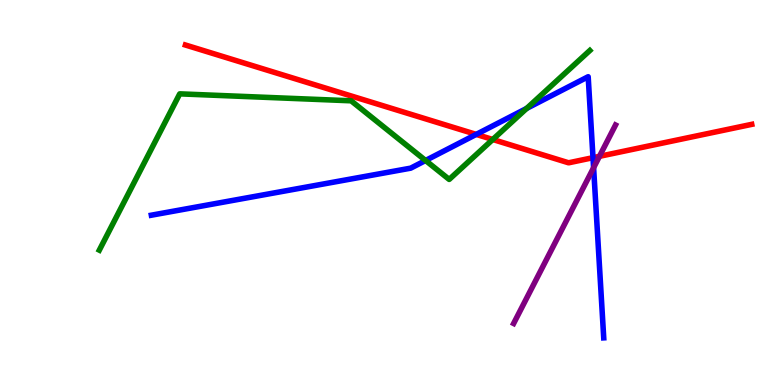[{'lines': ['blue', 'red'], 'intersections': [{'x': 6.14, 'y': 6.51}, {'x': 7.65, 'y': 5.9}]}, {'lines': ['green', 'red'], 'intersections': [{'x': 6.36, 'y': 6.38}]}, {'lines': ['purple', 'red'], 'intersections': [{'x': 7.73, 'y': 5.94}]}, {'lines': ['blue', 'green'], 'intersections': [{'x': 5.49, 'y': 5.83}, {'x': 6.8, 'y': 7.18}]}, {'lines': ['blue', 'purple'], 'intersections': [{'x': 7.66, 'y': 5.64}]}, {'lines': ['green', 'purple'], 'intersections': []}]